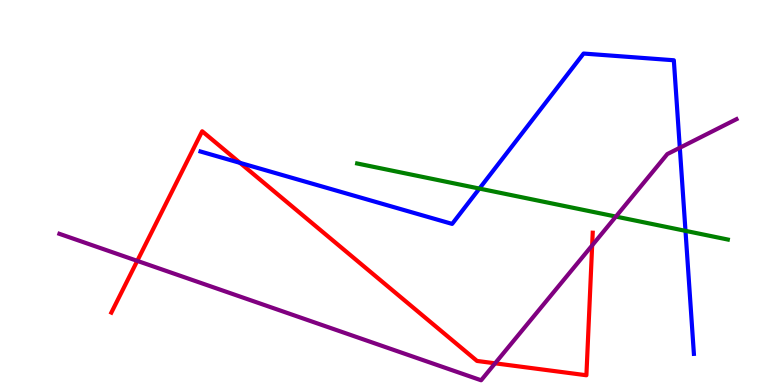[{'lines': ['blue', 'red'], 'intersections': [{'x': 3.1, 'y': 5.77}]}, {'lines': ['green', 'red'], 'intersections': []}, {'lines': ['purple', 'red'], 'intersections': [{'x': 1.77, 'y': 3.22}, {'x': 6.39, 'y': 0.563}, {'x': 7.64, 'y': 3.63}]}, {'lines': ['blue', 'green'], 'intersections': [{'x': 6.19, 'y': 5.1}, {'x': 8.84, 'y': 4.0}]}, {'lines': ['blue', 'purple'], 'intersections': [{'x': 8.77, 'y': 6.16}]}, {'lines': ['green', 'purple'], 'intersections': [{'x': 7.95, 'y': 4.37}]}]